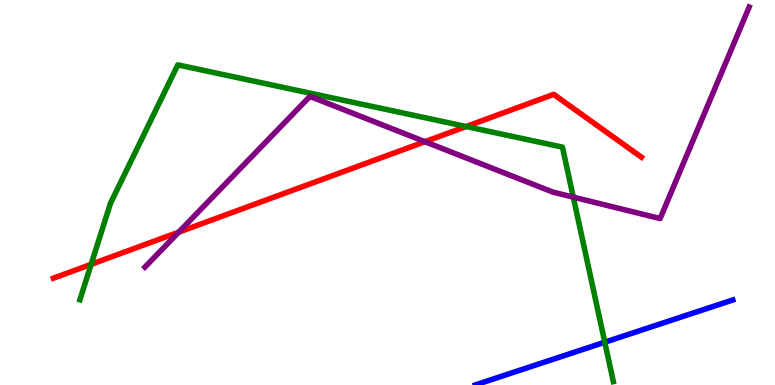[{'lines': ['blue', 'red'], 'intersections': []}, {'lines': ['green', 'red'], 'intersections': [{'x': 1.18, 'y': 3.13}, {'x': 6.02, 'y': 6.71}]}, {'lines': ['purple', 'red'], 'intersections': [{'x': 2.31, 'y': 3.97}, {'x': 5.48, 'y': 6.32}]}, {'lines': ['blue', 'green'], 'intersections': [{'x': 7.8, 'y': 1.11}]}, {'lines': ['blue', 'purple'], 'intersections': []}, {'lines': ['green', 'purple'], 'intersections': [{'x': 7.4, 'y': 4.88}]}]